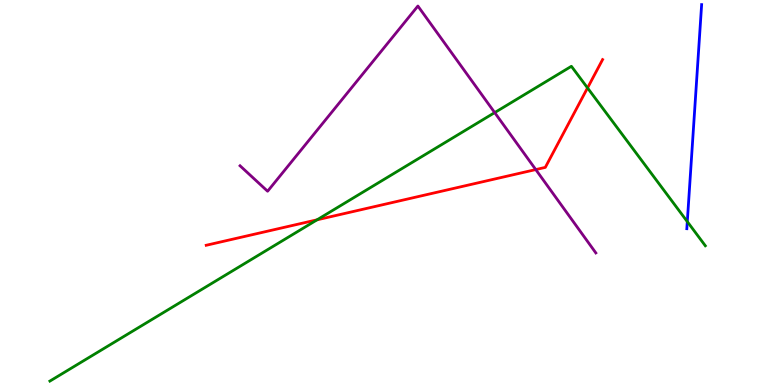[{'lines': ['blue', 'red'], 'intersections': []}, {'lines': ['green', 'red'], 'intersections': [{'x': 4.09, 'y': 4.29}, {'x': 7.58, 'y': 7.72}]}, {'lines': ['purple', 'red'], 'intersections': [{'x': 6.91, 'y': 5.6}]}, {'lines': ['blue', 'green'], 'intersections': [{'x': 8.87, 'y': 4.24}]}, {'lines': ['blue', 'purple'], 'intersections': []}, {'lines': ['green', 'purple'], 'intersections': [{'x': 6.38, 'y': 7.08}]}]